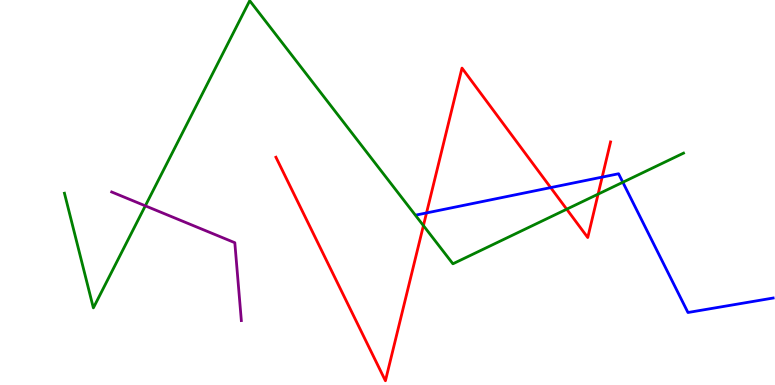[{'lines': ['blue', 'red'], 'intersections': [{'x': 5.5, 'y': 4.47}, {'x': 7.11, 'y': 5.13}, {'x': 7.77, 'y': 5.4}]}, {'lines': ['green', 'red'], 'intersections': [{'x': 5.46, 'y': 4.14}, {'x': 7.31, 'y': 4.57}, {'x': 7.72, 'y': 4.96}]}, {'lines': ['purple', 'red'], 'intersections': []}, {'lines': ['blue', 'green'], 'intersections': [{'x': 8.04, 'y': 5.27}]}, {'lines': ['blue', 'purple'], 'intersections': []}, {'lines': ['green', 'purple'], 'intersections': [{'x': 1.88, 'y': 4.65}]}]